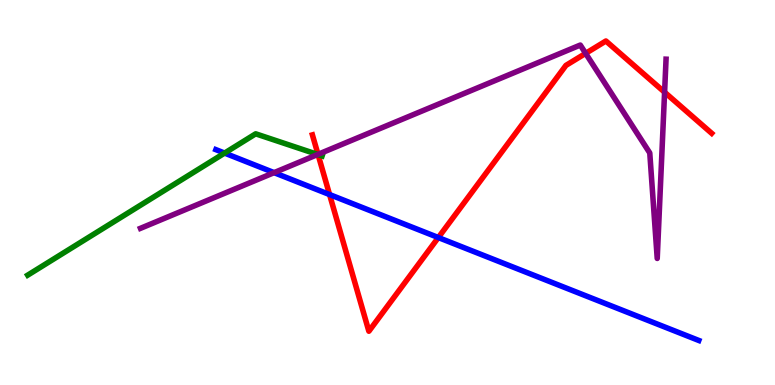[{'lines': ['blue', 'red'], 'intersections': [{'x': 4.25, 'y': 4.95}, {'x': 5.66, 'y': 3.83}]}, {'lines': ['green', 'red'], 'intersections': [{'x': 4.1, 'y': 5.98}]}, {'lines': ['purple', 'red'], 'intersections': [{'x': 4.1, 'y': 5.99}, {'x': 7.56, 'y': 8.61}, {'x': 8.58, 'y': 7.61}]}, {'lines': ['blue', 'green'], 'intersections': [{'x': 2.9, 'y': 6.02}]}, {'lines': ['blue', 'purple'], 'intersections': [{'x': 3.54, 'y': 5.52}]}, {'lines': ['green', 'purple'], 'intersections': [{'x': 4.1, 'y': 5.99}]}]